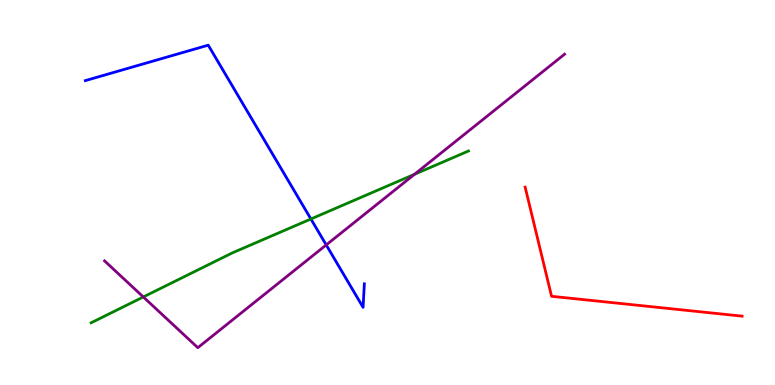[{'lines': ['blue', 'red'], 'intersections': []}, {'lines': ['green', 'red'], 'intersections': []}, {'lines': ['purple', 'red'], 'intersections': []}, {'lines': ['blue', 'green'], 'intersections': [{'x': 4.01, 'y': 4.31}]}, {'lines': ['blue', 'purple'], 'intersections': [{'x': 4.21, 'y': 3.64}]}, {'lines': ['green', 'purple'], 'intersections': [{'x': 1.85, 'y': 2.29}, {'x': 5.35, 'y': 5.47}]}]